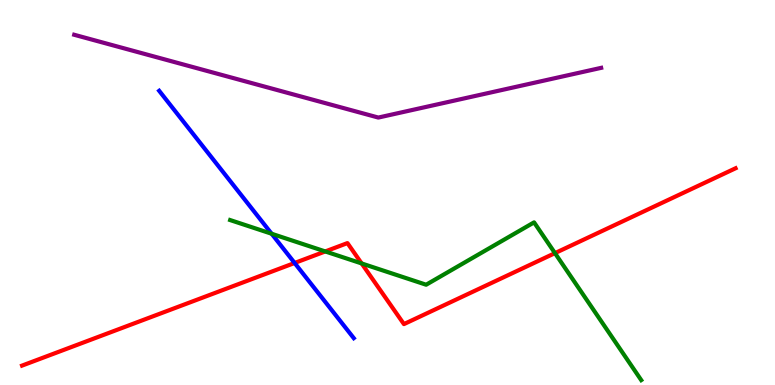[{'lines': ['blue', 'red'], 'intersections': [{'x': 3.8, 'y': 3.17}]}, {'lines': ['green', 'red'], 'intersections': [{'x': 4.2, 'y': 3.47}, {'x': 4.67, 'y': 3.16}, {'x': 7.16, 'y': 3.43}]}, {'lines': ['purple', 'red'], 'intersections': []}, {'lines': ['blue', 'green'], 'intersections': [{'x': 3.5, 'y': 3.93}]}, {'lines': ['blue', 'purple'], 'intersections': []}, {'lines': ['green', 'purple'], 'intersections': []}]